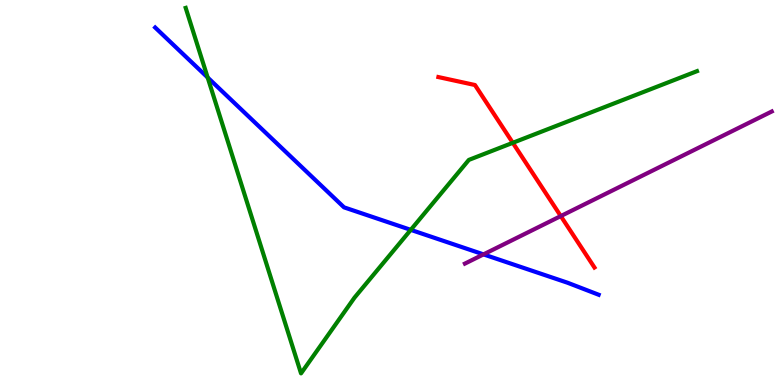[{'lines': ['blue', 'red'], 'intersections': []}, {'lines': ['green', 'red'], 'intersections': [{'x': 6.62, 'y': 6.29}]}, {'lines': ['purple', 'red'], 'intersections': [{'x': 7.24, 'y': 4.39}]}, {'lines': ['blue', 'green'], 'intersections': [{'x': 2.68, 'y': 7.99}, {'x': 5.3, 'y': 4.03}]}, {'lines': ['blue', 'purple'], 'intersections': [{'x': 6.24, 'y': 3.39}]}, {'lines': ['green', 'purple'], 'intersections': []}]